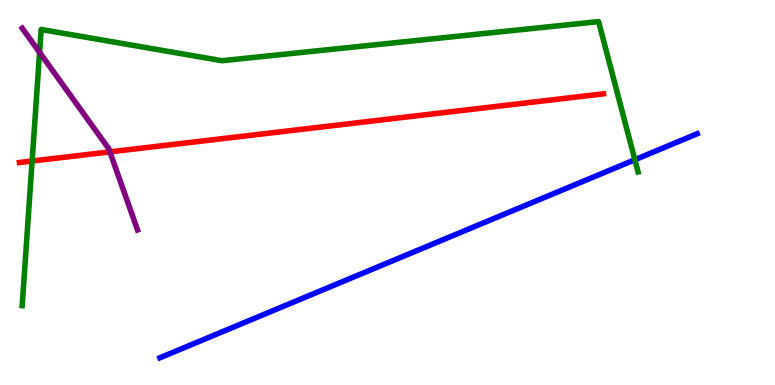[{'lines': ['blue', 'red'], 'intersections': []}, {'lines': ['green', 'red'], 'intersections': [{'x': 0.414, 'y': 5.82}]}, {'lines': ['purple', 'red'], 'intersections': [{'x': 1.42, 'y': 6.06}]}, {'lines': ['blue', 'green'], 'intersections': [{'x': 8.19, 'y': 5.85}]}, {'lines': ['blue', 'purple'], 'intersections': []}, {'lines': ['green', 'purple'], 'intersections': [{'x': 0.511, 'y': 8.64}]}]